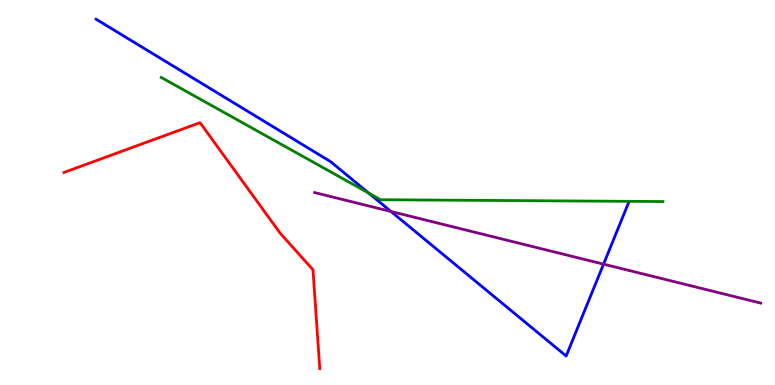[{'lines': ['blue', 'red'], 'intersections': []}, {'lines': ['green', 'red'], 'intersections': []}, {'lines': ['purple', 'red'], 'intersections': []}, {'lines': ['blue', 'green'], 'intersections': [{'x': 4.76, 'y': 4.99}]}, {'lines': ['blue', 'purple'], 'intersections': [{'x': 5.05, 'y': 4.51}, {'x': 7.79, 'y': 3.14}]}, {'lines': ['green', 'purple'], 'intersections': []}]